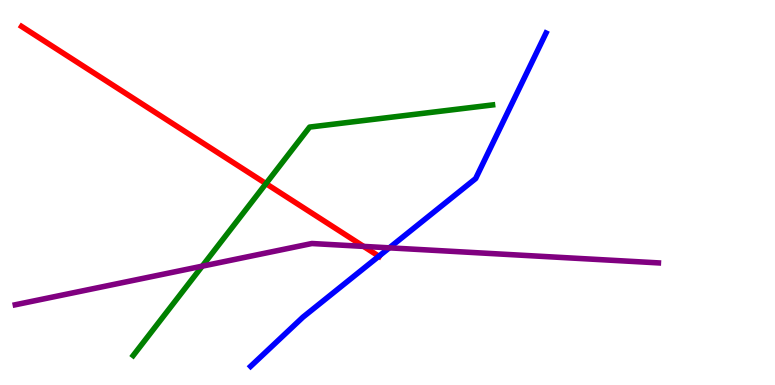[{'lines': ['blue', 'red'], 'intersections': [{'x': 4.89, 'y': 3.34}]}, {'lines': ['green', 'red'], 'intersections': [{'x': 3.43, 'y': 5.23}]}, {'lines': ['purple', 'red'], 'intersections': [{'x': 4.69, 'y': 3.6}]}, {'lines': ['blue', 'green'], 'intersections': []}, {'lines': ['blue', 'purple'], 'intersections': [{'x': 5.02, 'y': 3.56}]}, {'lines': ['green', 'purple'], 'intersections': [{'x': 2.61, 'y': 3.09}]}]